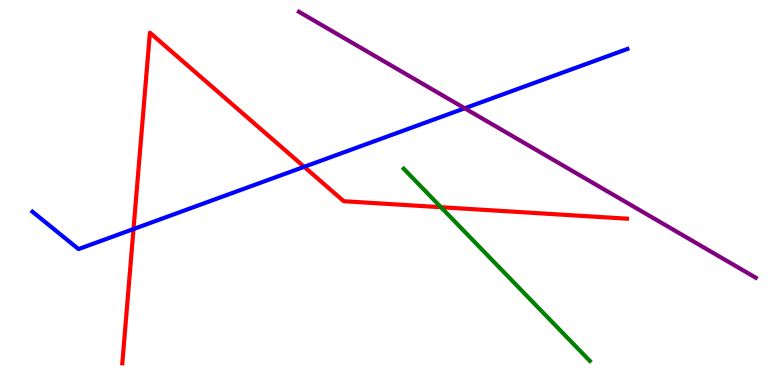[{'lines': ['blue', 'red'], 'intersections': [{'x': 1.72, 'y': 4.05}, {'x': 3.92, 'y': 5.67}]}, {'lines': ['green', 'red'], 'intersections': [{'x': 5.69, 'y': 4.62}]}, {'lines': ['purple', 'red'], 'intersections': []}, {'lines': ['blue', 'green'], 'intersections': []}, {'lines': ['blue', 'purple'], 'intersections': [{'x': 6.0, 'y': 7.19}]}, {'lines': ['green', 'purple'], 'intersections': []}]